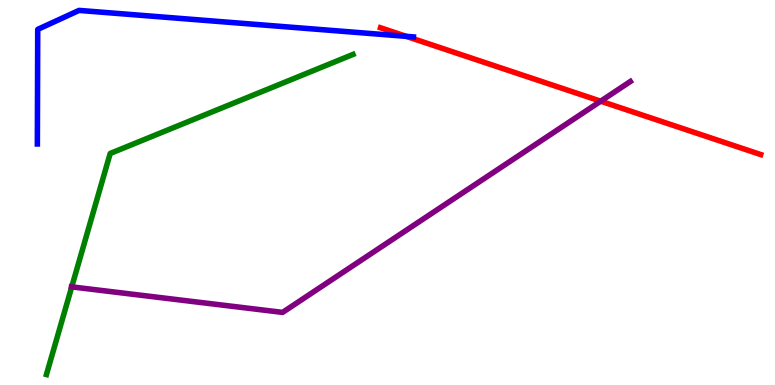[{'lines': ['blue', 'red'], 'intersections': [{'x': 5.24, 'y': 9.06}]}, {'lines': ['green', 'red'], 'intersections': []}, {'lines': ['purple', 'red'], 'intersections': [{'x': 7.75, 'y': 7.37}]}, {'lines': ['blue', 'green'], 'intersections': []}, {'lines': ['blue', 'purple'], 'intersections': []}, {'lines': ['green', 'purple'], 'intersections': [{'x': 0.926, 'y': 2.55}]}]